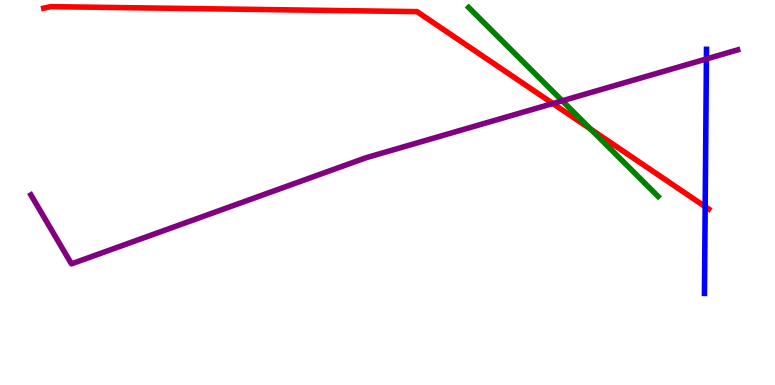[{'lines': ['blue', 'red'], 'intersections': [{'x': 9.1, 'y': 4.63}]}, {'lines': ['green', 'red'], 'intersections': [{'x': 7.62, 'y': 6.65}]}, {'lines': ['purple', 'red'], 'intersections': [{'x': 7.13, 'y': 7.31}]}, {'lines': ['blue', 'green'], 'intersections': []}, {'lines': ['blue', 'purple'], 'intersections': [{'x': 9.12, 'y': 8.47}]}, {'lines': ['green', 'purple'], 'intersections': [{'x': 7.25, 'y': 7.38}]}]